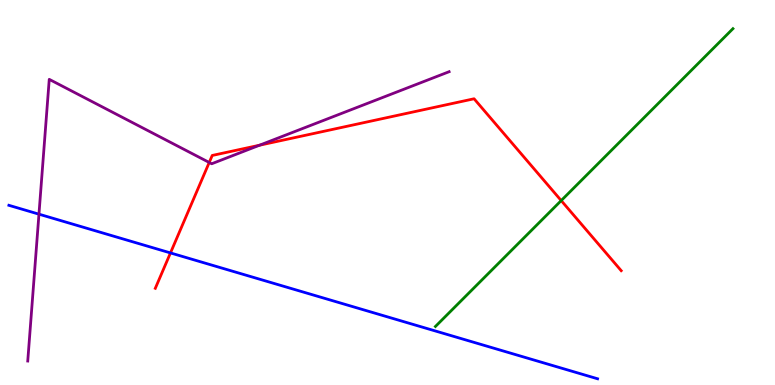[{'lines': ['blue', 'red'], 'intersections': [{'x': 2.2, 'y': 3.43}]}, {'lines': ['green', 'red'], 'intersections': [{'x': 7.24, 'y': 4.79}]}, {'lines': ['purple', 'red'], 'intersections': [{'x': 2.7, 'y': 5.78}, {'x': 3.35, 'y': 6.23}]}, {'lines': ['blue', 'green'], 'intersections': []}, {'lines': ['blue', 'purple'], 'intersections': [{'x': 0.503, 'y': 4.44}]}, {'lines': ['green', 'purple'], 'intersections': []}]